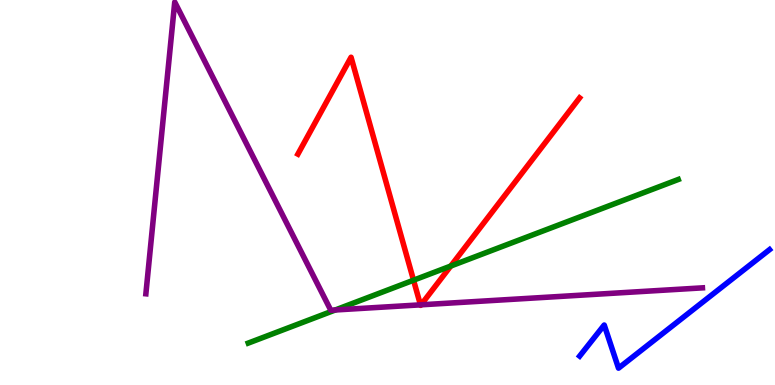[{'lines': ['blue', 'red'], 'intersections': []}, {'lines': ['green', 'red'], 'intersections': [{'x': 5.34, 'y': 2.72}, {'x': 5.82, 'y': 3.09}]}, {'lines': ['purple', 'red'], 'intersections': [{'x': 5.43, 'y': 2.08}, {'x': 5.43, 'y': 2.08}]}, {'lines': ['blue', 'green'], 'intersections': []}, {'lines': ['blue', 'purple'], 'intersections': []}, {'lines': ['green', 'purple'], 'intersections': [{'x': 4.33, 'y': 1.95}]}]